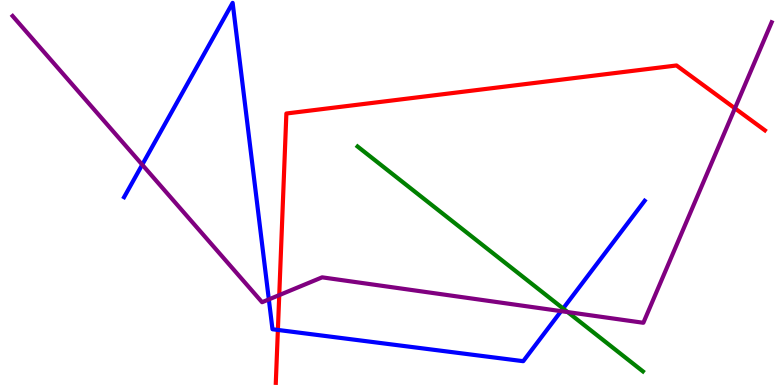[{'lines': ['blue', 'red'], 'intersections': [{'x': 3.59, 'y': 1.43}]}, {'lines': ['green', 'red'], 'intersections': []}, {'lines': ['purple', 'red'], 'intersections': [{'x': 3.6, 'y': 2.33}, {'x': 9.48, 'y': 7.19}]}, {'lines': ['blue', 'green'], 'intersections': [{'x': 7.27, 'y': 1.99}]}, {'lines': ['blue', 'purple'], 'intersections': [{'x': 1.84, 'y': 5.72}, {'x': 3.47, 'y': 2.22}, {'x': 7.24, 'y': 1.92}]}, {'lines': ['green', 'purple'], 'intersections': [{'x': 7.32, 'y': 1.89}]}]